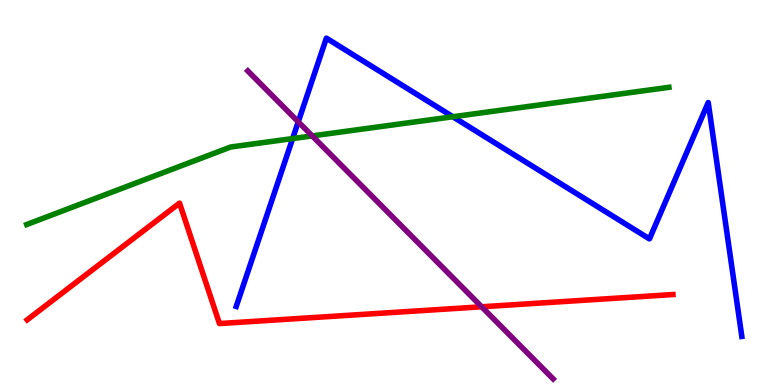[{'lines': ['blue', 'red'], 'intersections': []}, {'lines': ['green', 'red'], 'intersections': []}, {'lines': ['purple', 'red'], 'intersections': [{'x': 6.21, 'y': 2.03}]}, {'lines': ['blue', 'green'], 'intersections': [{'x': 3.78, 'y': 6.4}, {'x': 5.84, 'y': 6.97}]}, {'lines': ['blue', 'purple'], 'intersections': [{'x': 3.85, 'y': 6.84}]}, {'lines': ['green', 'purple'], 'intersections': [{'x': 4.03, 'y': 6.47}]}]